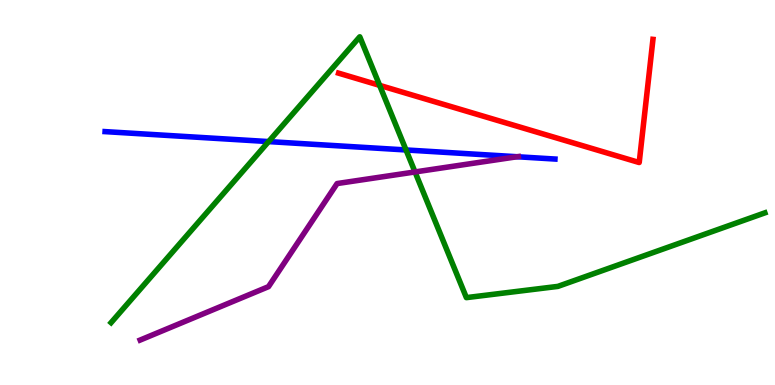[{'lines': ['blue', 'red'], 'intersections': []}, {'lines': ['green', 'red'], 'intersections': [{'x': 4.9, 'y': 7.78}]}, {'lines': ['purple', 'red'], 'intersections': []}, {'lines': ['blue', 'green'], 'intersections': [{'x': 3.47, 'y': 6.32}, {'x': 5.24, 'y': 6.1}]}, {'lines': ['blue', 'purple'], 'intersections': [{'x': 6.67, 'y': 5.93}]}, {'lines': ['green', 'purple'], 'intersections': [{'x': 5.36, 'y': 5.53}]}]